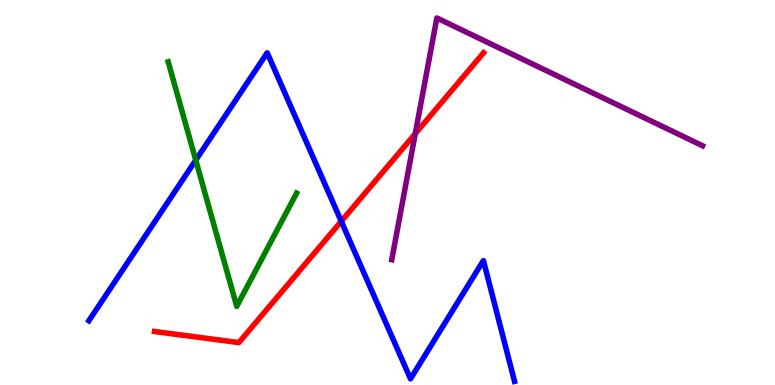[{'lines': ['blue', 'red'], 'intersections': [{'x': 4.4, 'y': 4.25}]}, {'lines': ['green', 'red'], 'intersections': []}, {'lines': ['purple', 'red'], 'intersections': [{'x': 5.36, 'y': 6.53}]}, {'lines': ['blue', 'green'], 'intersections': [{'x': 2.53, 'y': 5.84}]}, {'lines': ['blue', 'purple'], 'intersections': []}, {'lines': ['green', 'purple'], 'intersections': []}]